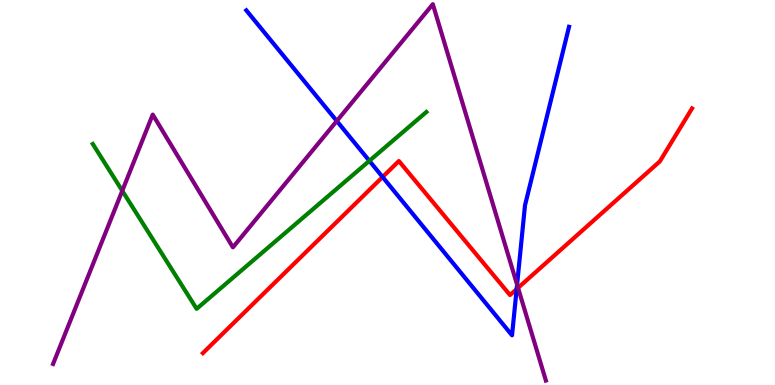[{'lines': ['blue', 'red'], 'intersections': [{'x': 4.94, 'y': 5.4}, {'x': 6.67, 'y': 2.49}]}, {'lines': ['green', 'red'], 'intersections': []}, {'lines': ['purple', 'red'], 'intersections': [{'x': 6.68, 'y': 2.52}]}, {'lines': ['blue', 'green'], 'intersections': [{'x': 4.77, 'y': 5.82}]}, {'lines': ['blue', 'purple'], 'intersections': [{'x': 4.35, 'y': 6.86}, {'x': 6.67, 'y': 2.61}]}, {'lines': ['green', 'purple'], 'intersections': [{'x': 1.58, 'y': 5.04}]}]